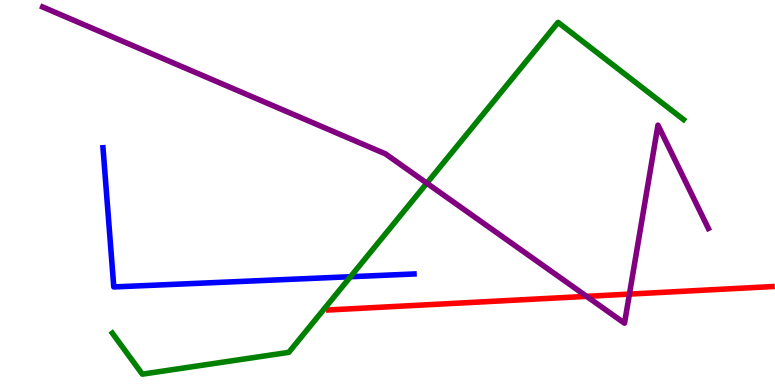[{'lines': ['blue', 'red'], 'intersections': []}, {'lines': ['green', 'red'], 'intersections': []}, {'lines': ['purple', 'red'], 'intersections': [{'x': 7.57, 'y': 2.3}, {'x': 8.12, 'y': 2.36}]}, {'lines': ['blue', 'green'], 'intersections': [{'x': 4.52, 'y': 2.81}]}, {'lines': ['blue', 'purple'], 'intersections': []}, {'lines': ['green', 'purple'], 'intersections': [{'x': 5.51, 'y': 5.24}]}]